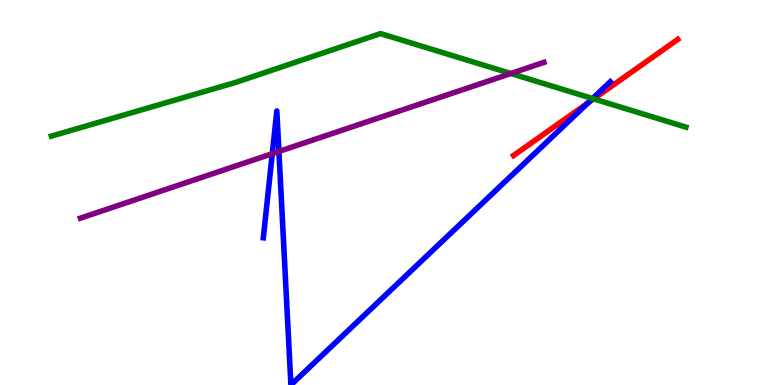[{'lines': ['blue', 'red'], 'intersections': [{'x': 7.59, 'y': 7.33}]}, {'lines': ['green', 'red'], 'intersections': [{'x': 7.66, 'y': 7.43}]}, {'lines': ['purple', 'red'], 'intersections': []}, {'lines': ['blue', 'green'], 'intersections': [{'x': 7.65, 'y': 7.44}]}, {'lines': ['blue', 'purple'], 'intersections': [{'x': 3.51, 'y': 6.01}, {'x': 3.6, 'y': 6.07}]}, {'lines': ['green', 'purple'], 'intersections': [{'x': 6.59, 'y': 8.09}]}]